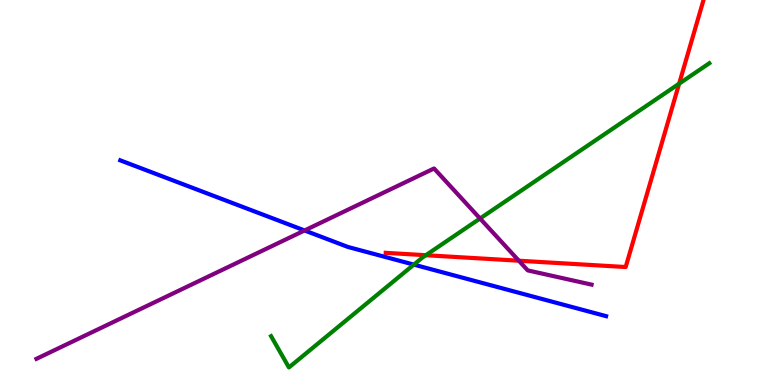[{'lines': ['blue', 'red'], 'intersections': []}, {'lines': ['green', 'red'], 'intersections': [{'x': 5.49, 'y': 3.37}, {'x': 8.76, 'y': 7.83}]}, {'lines': ['purple', 'red'], 'intersections': [{'x': 6.69, 'y': 3.23}]}, {'lines': ['blue', 'green'], 'intersections': [{'x': 5.34, 'y': 3.13}]}, {'lines': ['blue', 'purple'], 'intersections': [{'x': 3.93, 'y': 4.01}]}, {'lines': ['green', 'purple'], 'intersections': [{'x': 6.19, 'y': 4.32}]}]